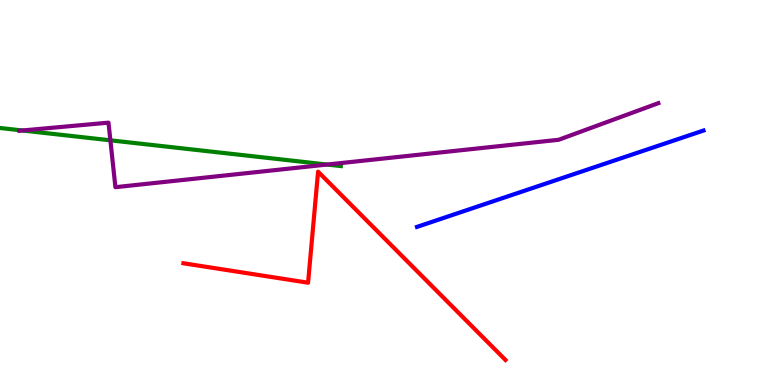[{'lines': ['blue', 'red'], 'intersections': []}, {'lines': ['green', 'red'], 'intersections': []}, {'lines': ['purple', 'red'], 'intersections': []}, {'lines': ['blue', 'green'], 'intersections': []}, {'lines': ['blue', 'purple'], 'intersections': []}, {'lines': ['green', 'purple'], 'intersections': [{'x': 0.288, 'y': 6.61}, {'x': 1.42, 'y': 6.36}, {'x': 4.22, 'y': 5.73}]}]